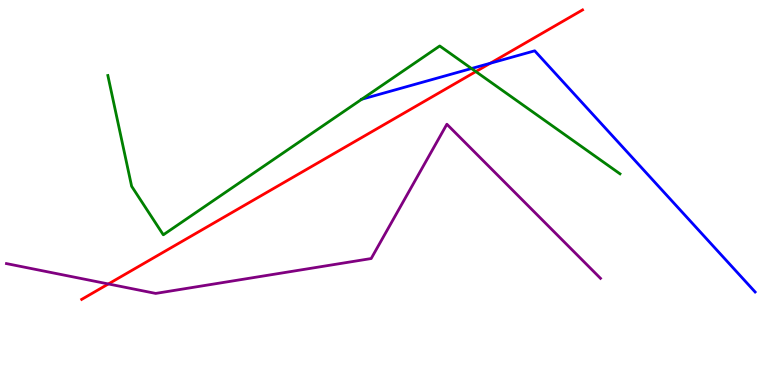[{'lines': ['blue', 'red'], 'intersections': [{'x': 6.33, 'y': 8.36}]}, {'lines': ['green', 'red'], 'intersections': [{'x': 6.14, 'y': 8.14}]}, {'lines': ['purple', 'red'], 'intersections': [{'x': 1.4, 'y': 2.62}]}, {'lines': ['blue', 'green'], 'intersections': [{'x': 4.67, 'y': 7.42}, {'x': 6.08, 'y': 8.22}]}, {'lines': ['blue', 'purple'], 'intersections': []}, {'lines': ['green', 'purple'], 'intersections': []}]